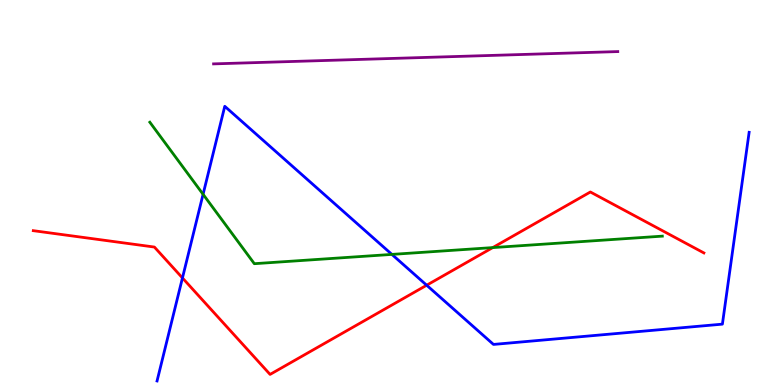[{'lines': ['blue', 'red'], 'intersections': [{'x': 2.35, 'y': 2.78}, {'x': 5.51, 'y': 2.59}]}, {'lines': ['green', 'red'], 'intersections': [{'x': 6.36, 'y': 3.57}]}, {'lines': ['purple', 'red'], 'intersections': []}, {'lines': ['blue', 'green'], 'intersections': [{'x': 2.62, 'y': 4.95}, {'x': 5.06, 'y': 3.39}]}, {'lines': ['blue', 'purple'], 'intersections': []}, {'lines': ['green', 'purple'], 'intersections': []}]